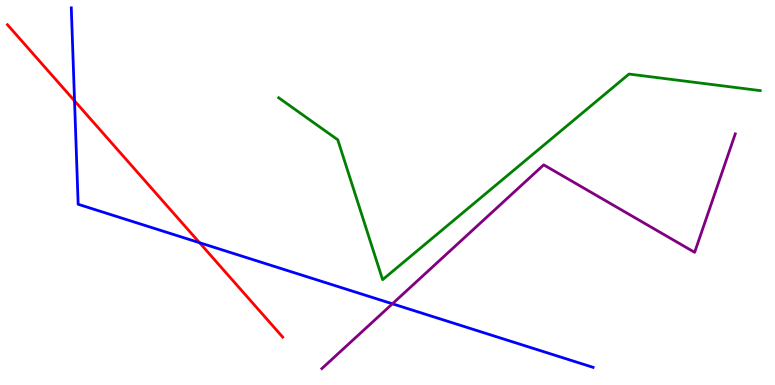[{'lines': ['blue', 'red'], 'intersections': [{'x': 0.962, 'y': 7.38}, {'x': 2.57, 'y': 3.7}]}, {'lines': ['green', 'red'], 'intersections': []}, {'lines': ['purple', 'red'], 'intersections': []}, {'lines': ['blue', 'green'], 'intersections': []}, {'lines': ['blue', 'purple'], 'intersections': [{'x': 5.06, 'y': 2.11}]}, {'lines': ['green', 'purple'], 'intersections': []}]